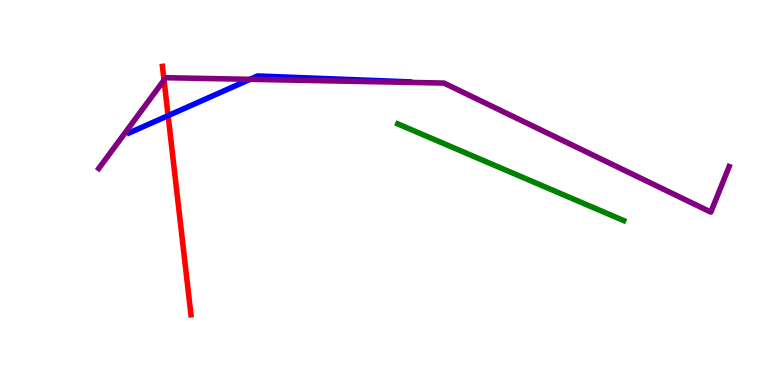[{'lines': ['blue', 'red'], 'intersections': [{'x': 2.17, 'y': 7.0}]}, {'lines': ['green', 'red'], 'intersections': []}, {'lines': ['purple', 'red'], 'intersections': [{'x': 2.12, 'y': 7.92}]}, {'lines': ['blue', 'green'], 'intersections': []}, {'lines': ['blue', 'purple'], 'intersections': [{'x': 3.23, 'y': 7.94}]}, {'lines': ['green', 'purple'], 'intersections': []}]